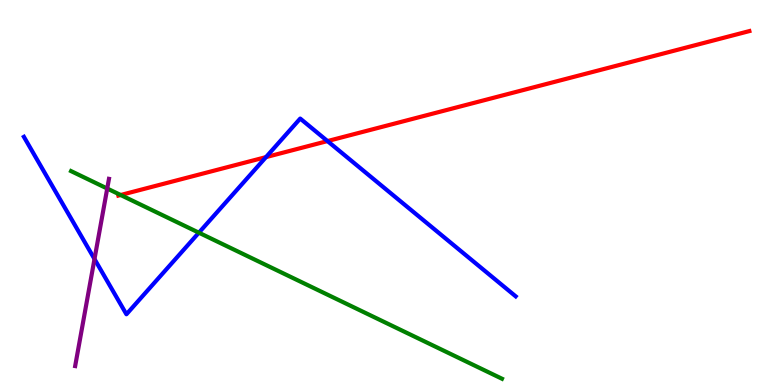[{'lines': ['blue', 'red'], 'intersections': [{'x': 3.43, 'y': 5.92}, {'x': 4.23, 'y': 6.34}]}, {'lines': ['green', 'red'], 'intersections': [{'x': 1.56, 'y': 4.93}]}, {'lines': ['purple', 'red'], 'intersections': []}, {'lines': ['blue', 'green'], 'intersections': [{'x': 2.57, 'y': 3.96}]}, {'lines': ['blue', 'purple'], 'intersections': [{'x': 1.22, 'y': 3.27}]}, {'lines': ['green', 'purple'], 'intersections': [{'x': 1.38, 'y': 5.1}]}]